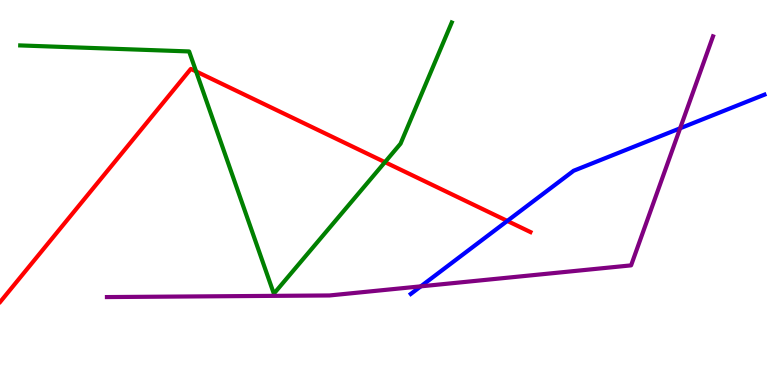[{'lines': ['blue', 'red'], 'intersections': [{'x': 6.55, 'y': 4.26}]}, {'lines': ['green', 'red'], 'intersections': [{'x': 2.53, 'y': 8.14}, {'x': 4.97, 'y': 5.79}]}, {'lines': ['purple', 'red'], 'intersections': []}, {'lines': ['blue', 'green'], 'intersections': []}, {'lines': ['blue', 'purple'], 'intersections': [{'x': 5.43, 'y': 2.56}, {'x': 8.78, 'y': 6.67}]}, {'lines': ['green', 'purple'], 'intersections': []}]